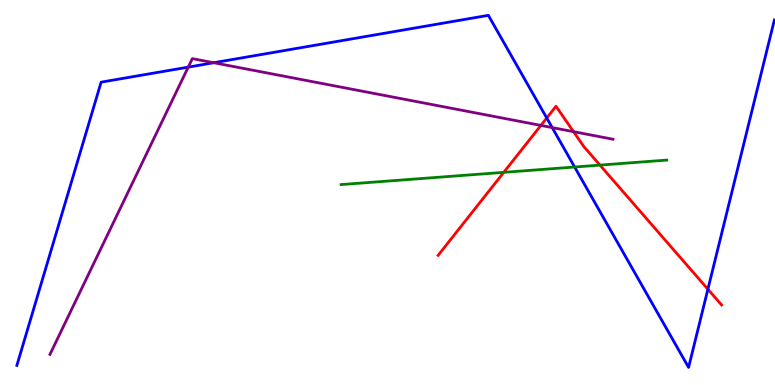[{'lines': ['blue', 'red'], 'intersections': [{'x': 7.05, 'y': 6.94}, {'x': 9.13, 'y': 2.49}]}, {'lines': ['green', 'red'], 'intersections': [{'x': 6.5, 'y': 5.52}, {'x': 7.74, 'y': 5.71}]}, {'lines': ['purple', 'red'], 'intersections': [{'x': 6.98, 'y': 6.74}, {'x': 7.4, 'y': 6.58}]}, {'lines': ['blue', 'green'], 'intersections': [{'x': 7.41, 'y': 5.66}]}, {'lines': ['blue', 'purple'], 'intersections': [{'x': 2.43, 'y': 8.26}, {'x': 2.76, 'y': 8.37}, {'x': 7.13, 'y': 6.69}]}, {'lines': ['green', 'purple'], 'intersections': []}]